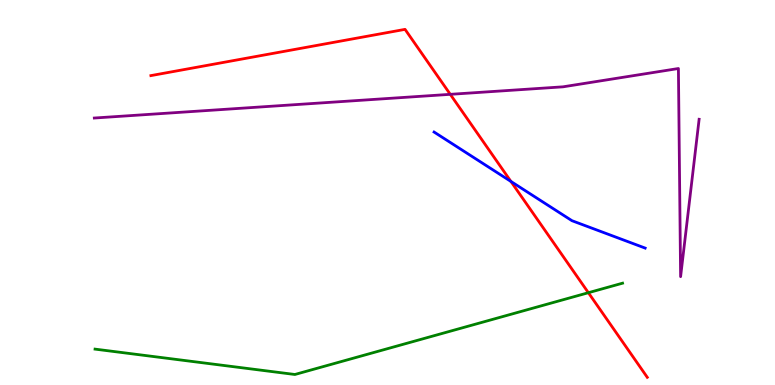[{'lines': ['blue', 'red'], 'intersections': [{'x': 6.59, 'y': 5.29}]}, {'lines': ['green', 'red'], 'intersections': [{'x': 7.59, 'y': 2.4}]}, {'lines': ['purple', 'red'], 'intersections': [{'x': 5.81, 'y': 7.55}]}, {'lines': ['blue', 'green'], 'intersections': []}, {'lines': ['blue', 'purple'], 'intersections': []}, {'lines': ['green', 'purple'], 'intersections': []}]